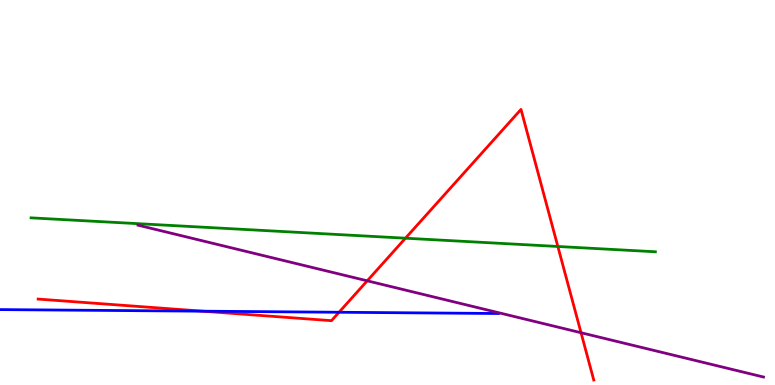[{'lines': ['blue', 'red'], 'intersections': [{'x': 2.61, 'y': 1.92}, {'x': 4.37, 'y': 1.89}]}, {'lines': ['green', 'red'], 'intersections': [{'x': 5.23, 'y': 3.81}, {'x': 7.2, 'y': 3.6}]}, {'lines': ['purple', 'red'], 'intersections': [{'x': 4.74, 'y': 2.71}, {'x': 7.5, 'y': 1.36}]}, {'lines': ['blue', 'green'], 'intersections': []}, {'lines': ['blue', 'purple'], 'intersections': []}, {'lines': ['green', 'purple'], 'intersections': []}]